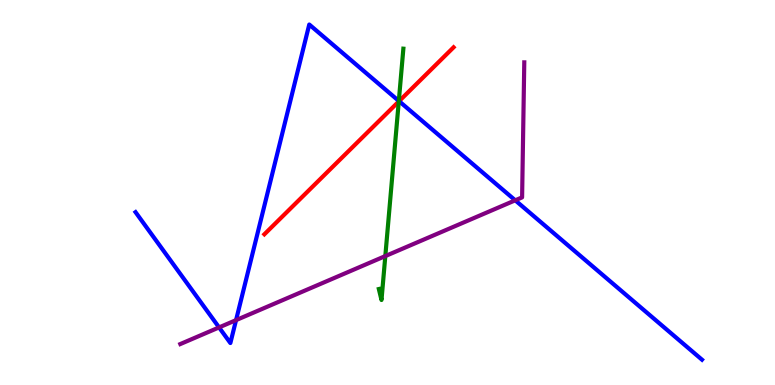[{'lines': ['blue', 'red'], 'intersections': [{'x': 5.15, 'y': 7.37}]}, {'lines': ['green', 'red'], 'intersections': [{'x': 5.15, 'y': 7.36}]}, {'lines': ['purple', 'red'], 'intersections': []}, {'lines': ['blue', 'green'], 'intersections': [{'x': 5.15, 'y': 7.38}]}, {'lines': ['blue', 'purple'], 'intersections': [{'x': 2.83, 'y': 1.5}, {'x': 3.05, 'y': 1.68}, {'x': 6.65, 'y': 4.8}]}, {'lines': ['green', 'purple'], 'intersections': [{'x': 4.97, 'y': 3.35}]}]